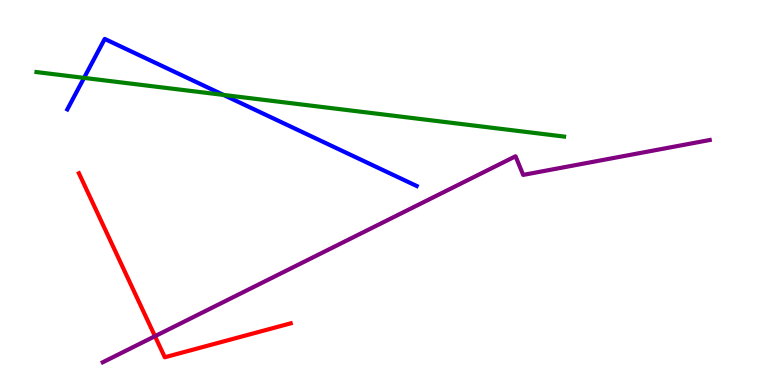[{'lines': ['blue', 'red'], 'intersections': []}, {'lines': ['green', 'red'], 'intersections': []}, {'lines': ['purple', 'red'], 'intersections': [{'x': 2.0, 'y': 1.27}]}, {'lines': ['blue', 'green'], 'intersections': [{'x': 1.08, 'y': 7.98}, {'x': 2.88, 'y': 7.53}]}, {'lines': ['blue', 'purple'], 'intersections': []}, {'lines': ['green', 'purple'], 'intersections': []}]